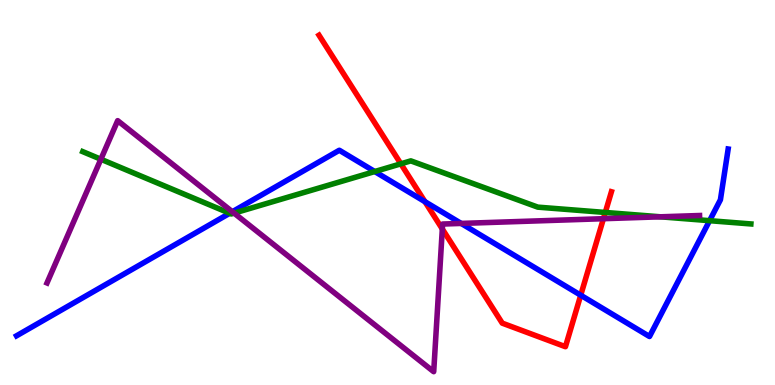[{'lines': ['blue', 'red'], 'intersections': [{'x': 5.48, 'y': 4.76}, {'x': 7.49, 'y': 2.33}]}, {'lines': ['green', 'red'], 'intersections': [{'x': 5.17, 'y': 5.74}, {'x': 7.81, 'y': 4.48}]}, {'lines': ['purple', 'red'], 'intersections': [{'x': 5.71, 'y': 4.05}, {'x': 7.79, 'y': 4.32}]}, {'lines': ['blue', 'green'], 'intersections': [{'x': 2.96, 'y': 4.46}, {'x': 4.84, 'y': 5.54}, {'x': 9.16, 'y': 4.27}]}, {'lines': ['blue', 'purple'], 'intersections': [{'x': 3.0, 'y': 4.5}, {'x': 5.95, 'y': 4.2}]}, {'lines': ['green', 'purple'], 'intersections': [{'x': 1.3, 'y': 5.86}, {'x': 3.02, 'y': 4.46}, {'x': 8.52, 'y': 4.37}]}]